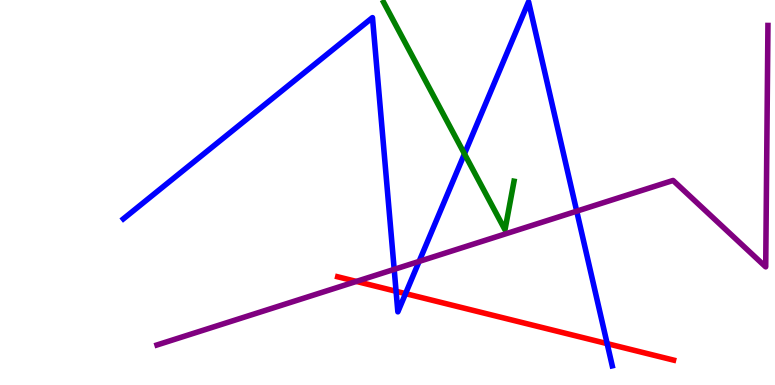[{'lines': ['blue', 'red'], 'intersections': [{'x': 5.11, 'y': 2.43}, {'x': 5.23, 'y': 2.37}, {'x': 7.83, 'y': 1.07}]}, {'lines': ['green', 'red'], 'intersections': []}, {'lines': ['purple', 'red'], 'intersections': [{'x': 4.6, 'y': 2.69}]}, {'lines': ['blue', 'green'], 'intersections': [{'x': 5.99, 'y': 6.0}]}, {'lines': ['blue', 'purple'], 'intersections': [{'x': 5.09, 'y': 3.0}, {'x': 5.41, 'y': 3.21}, {'x': 7.44, 'y': 4.51}]}, {'lines': ['green', 'purple'], 'intersections': []}]